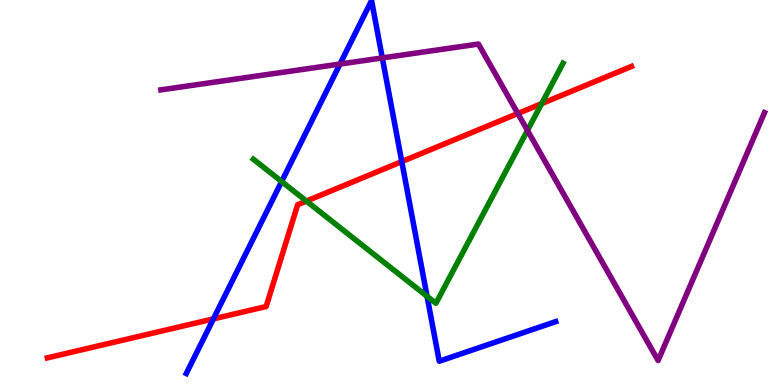[{'lines': ['blue', 'red'], 'intersections': [{'x': 2.75, 'y': 1.72}, {'x': 5.18, 'y': 5.8}]}, {'lines': ['green', 'red'], 'intersections': [{'x': 3.95, 'y': 4.78}, {'x': 6.99, 'y': 7.31}]}, {'lines': ['purple', 'red'], 'intersections': [{'x': 6.68, 'y': 7.05}]}, {'lines': ['blue', 'green'], 'intersections': [{'x': 3.63, 'y': 5.28}, {'x': 5.51, 'y': 2.3}]}, {'lines': ['blue', 'purple'], 'intersections': [{'x': 4.39, 'y': 8.34}, {'x': 4.93, 'y': 8.5}]}, {'lines': ['green', 'purple'], 'intersections': [{'x': 6.81, 'y': 6.61}]}]